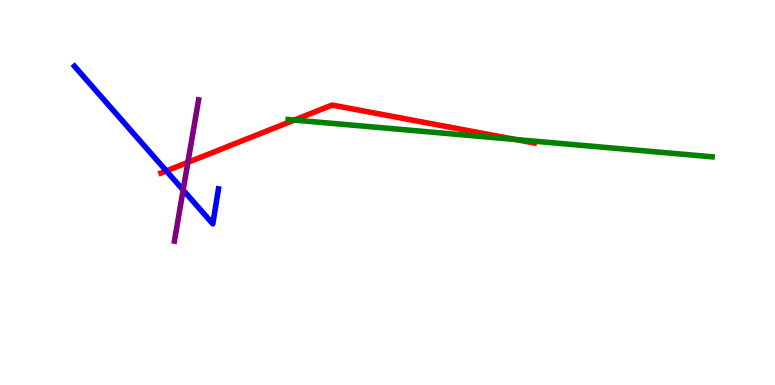[{'lines': ['blue', 'red'], 'intersections': [{'x': 2.15, 'y': 5.56}]}, {'lines': ['green', 'red'], 'intersections': [{'x': 3.8, 'y': 6.88}, {'x': 6.66, 'y': 6.38}]}, {'lines': ['purple', 'red'], 'intersections': [{'x': 2.42, 'y': 5.78}]}, {'lines': ['blue', 'green'], 'intersections': []}, {'lines': ['blue', 'purple'], 'intersections': [{'x': 2.36, 'y': 5.06}]}, {'lines': ['green', 'purple'], 'intersections': []}]